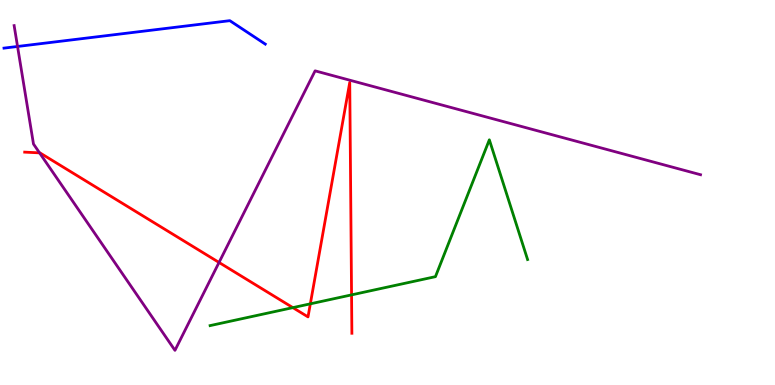[{'lines': ['blue', 'red'], 'intersections': []}, {'lines': ['green', 'red'], 'intersections': [{'x': 3.78, 'y': 2.01}, {'x': 4.0, 'y': 2.11}, {'x': 4.54, 'y': 2.34}]}, {'lines': ['purple', 'red'], 'intersections': [{'x': 0.51, 'y': 6.03}, {'x': 2.83, 'y': 3.18}]}, {'lines': ['blue', 'green'], 'intersections': []}, {'lines': ['blue', 'purple'], 'intersections': [{'x': 0.226, 'y': 8.79}]}, {'lines': ['green', 'purple'], 'intersections': []}]